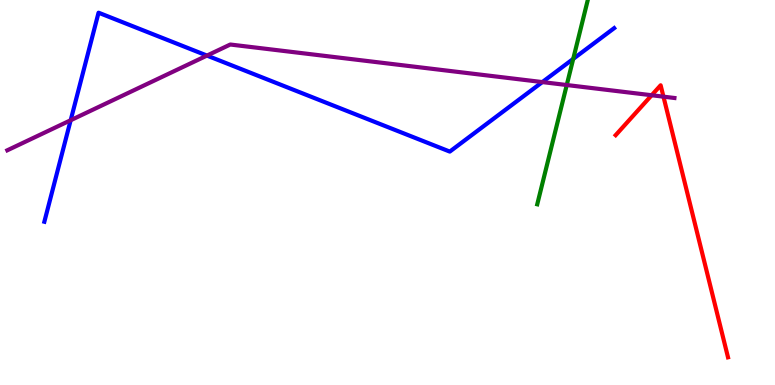[{'lines': ['blue', 'red'], 'intersections': []}, {'lines': ['green', 'red'], 'intersections': []}, {'lines': ['purple', 'red'], 'intersections': [{'x': 8.41, 'y': 7.53}, {'x': 8.56, 'y': 7.49}]}, {'lines': ['blue', 'green'], 'intersections': [{'x': 7.4, 'y': 8.47}]}, {'lines': ['blue', 'purple'], 'intersections': [{'x': 0.912, 'y': 6.88}, {'x': 2.67, 'y': 8.56}, {'x': 7.0, 'y': 7.87}]}, {'lines': ['green', 'purple'], 'intersections': [{'x': 7.31, 'y': 7.79}]}]